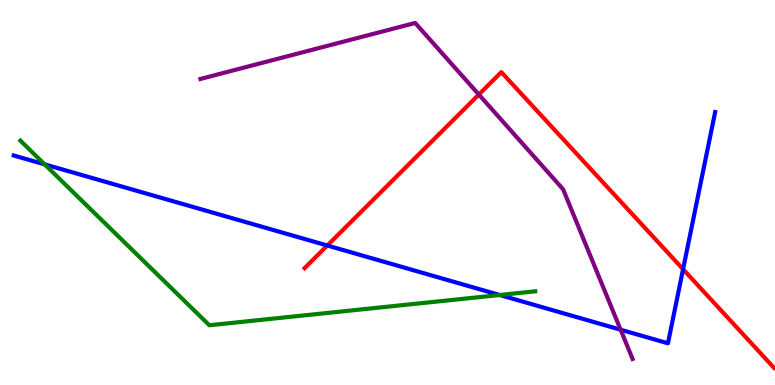[{'lines': ['blue', 'red'], 'intersections': [{'x': 4.22, 'y': 3.62}, {'x': 8.81, 'y': 3.01}]}, {'lines': ['green', 'red'], 'intersections': []}, {'lines': ['purple', 'red'], 'intersections': [{'x': 6.18, 'y': 7.54}]}, {'lines': ['blue', 'green'], 'intersections': [{'x': 0.576, 'y': 5.73}, {'x': 6.45, 'y': 2.34}]}, {'lines': ['blue', 'purple'], 'intersections': [{'x': 8.01, 'y': 1.44}]}, {'lines': ['green', 'purple'], 'intersections': []}]